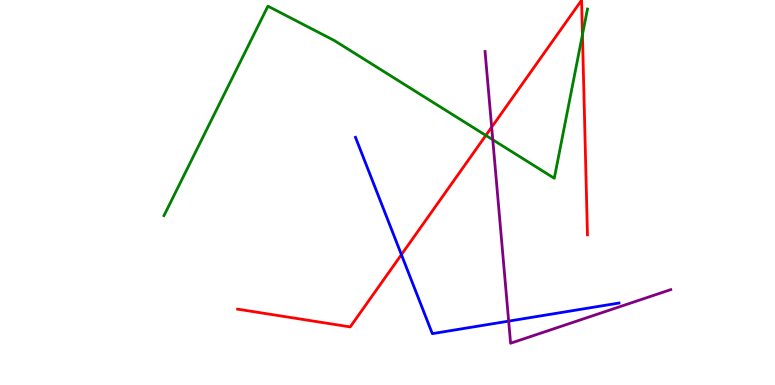[{'lines': ['blue', 'red'], 'intersections': [{'x': 5.18, 'y': 3.39}]}, {'lines': ['green', 'red'], 'intersections': [{'x': 6.27, 'y': 6.48}, {'x': 7.52, 'y': 9.1}]}, {'lines': ['purple', 'red'], 'intersections': [{'x': 6.34, 'y': 6.7}]}, {'lines': ['blue', 'green'], 'intersections': []}, {'lines': ['blue', 'purple'], 'intersections': [{'x': 6.56, 'y': 1.66}]}, {'lines': ['green', 'purple'], 'intersections': [{'x': 6.36, 'y': 6.37}]}]